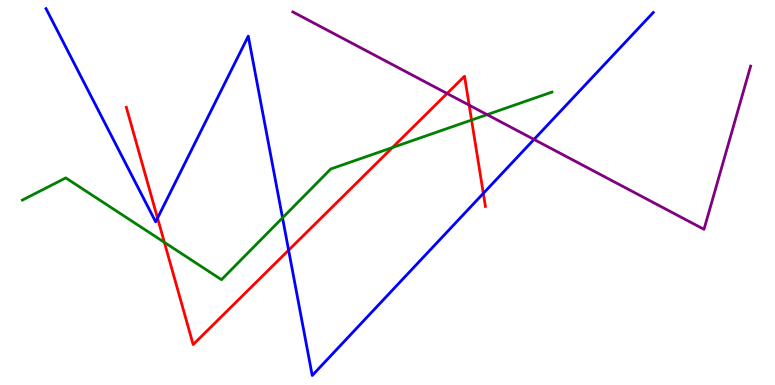[{'lines': ['blue', 'red'], 'intersections': [{'x': 2.03, 'y': 4.34}, {'x': 3.72, 'y': 3.5}, {'x': 6.24, 'y': 4.98}]}, {'lines': ['green', 'red'], 'intersections': [{'x': 2.12, 'y': 3.71}, {'x': 5.06, 'y': 6.17}, {'x': 6.08, 'y': 6.88}]}, {'lines': ['purple', 'red'], 'intersections': [{'x': 5.77, 'y': 7.57}, {'x': 6.05, 'y': 7.27}]}, {'lines': ['blue', 'green'], 'intersections': [{'x': 3.65, 'y': 4.34}]}, {'lines': ['blue', 'purple'], 'intersections': [{'x': 6.89, 'y': 6.38}]}, {'lines': ['green', 'purple'], 'intersections': [{'x': 6.29, 'y': 7.02}]}]